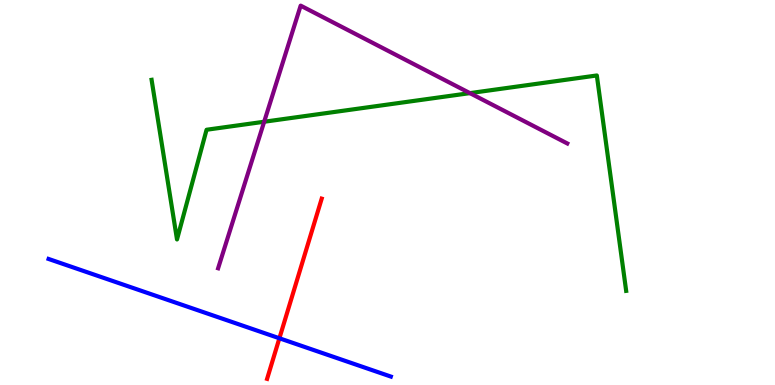[{'lines': ['blue', 'red'], 'intersections': [{'x': 3.61, 'y': 1.21}]}, {'lines': ['green', 'red'], 'intersections': []}, {'lines': ['purple', 'red'], 'intersections': []}, {'lines': ['blue', 'green'], 'intersections': []}, {'lines': ['blue', 'purple'], 'intersections': []}, {'lines': ['green', 'purple'], 'intersections': [{'x': 3.41, 'y': 6.84}, {'x': 6.06, 'y': 7.58}]}]